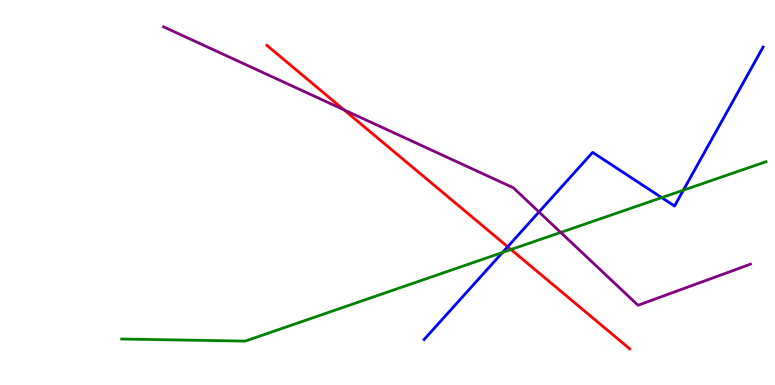[{'lines': ['blue', 'red'], 'intersections': [{'x': 6.55, 'y': 3.59}]}, {'lines': ['green', 'red'], 'intersections': [{'x': 6.59, 'y': 3.52}]}, {'lines': ['purple', 'red'], 'intersections': [{'x': 4.44, 'y': 7.15}]}, {'lines': ['blue', 'green'], 'intersections': [{'x': 6.48, 'y': 3.44}, {'x': 8.54, 'y': 4.87}, {'x': 8.82, 'y': 5.06}]}, {'lines': ['blue', 'purple'], 'intersections': [{'x': 6.95, 'y': 4.49}]}, {'lines': ['green', 'purple'], 'intersections': [{'x': 7.23, 'y': 3.96}]}]